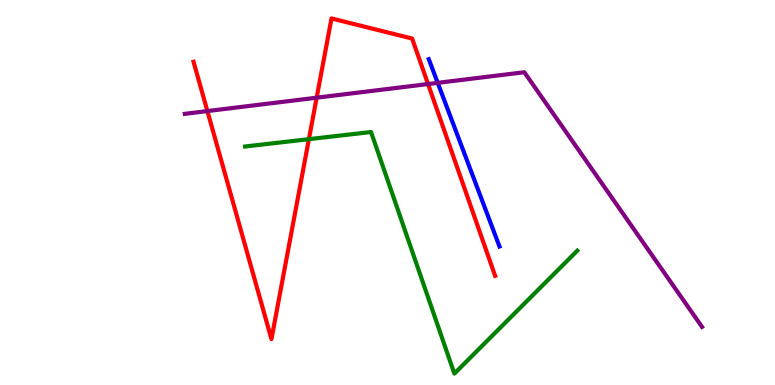[{'lines': ['blue', 'red'], 'intersections': []}, {'lines': ['green', 'red'], 'intersections': [{'x': 3.99, 'y': 6.39}]}, {'lines': ['purple', 'red'], 'intersections': [{'x': 2.68, 'y': 7.11}, {'x': 4.09, 'y': 7.46}, {'x': 5.52, 'y': 7.82}]}, {'lines': ['blue', 'green'], 'intersections': []}, {'lines': ['blue', 'purple'], 'intersections': [{'x': 5.65, 'y': 7.85}]}, {'lines': ['green', 'purple'], 'intersections': []}]